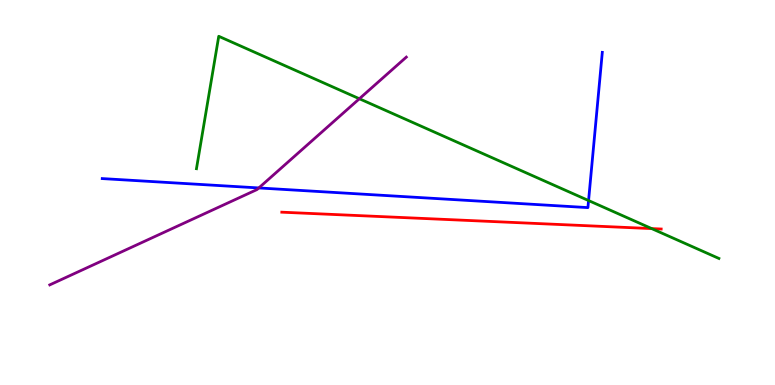[{'lines': ['blue', 'red'], 'intersections': []}, {'lines': ['green', 'red'], 'intersections': [{'x': 8.41, 'y': 4.06}]}, {'lines': ['purple', 'red'], 'intersections': []}, {'lines': ['blue', 'green'], 'intersections': [{'x': 7.59, 'y': 4.79}]}, {'lines': ['blue', 'purple'], 'intersections': [{'x': 3.34, 'y': 5.12}]}, {'lines': ['green', 'purple'], 'intersections': [{'x': 4.64, 'y': 7.44}]}]